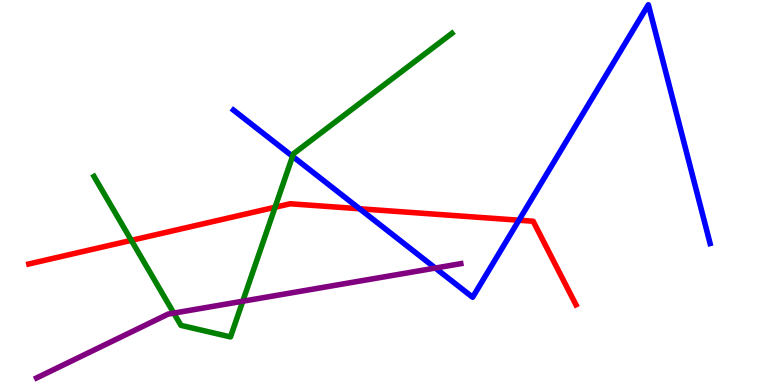[{'lines': ['blue', 'red'], 'intersections': [{'x': 4.64, 'y': 4.58}, {'x': 6.7, 'y': 4.28}]}, {'lines': ['green', 'red'], 'intersections': [{'x': 1.69, 'y': 3.76}, {'x': 3.55, 'y': 4.62}]}, {'lines': ['purple', 'red'], 'intersections': []}, {'lines': ['blue', 'green'], 'intersections': [{'x': 3.77, 'y': 5.94}]}, {'lines': ['blue', 'purple'], 'intersections': [{'x': 5.62, 'y': 3.04}]}, {'lines': ['green', 'purple'], 'intersections': [{'x': 2.24, 'y': 1.87}, {'x': 3.13, 'y': 2.18}]}]